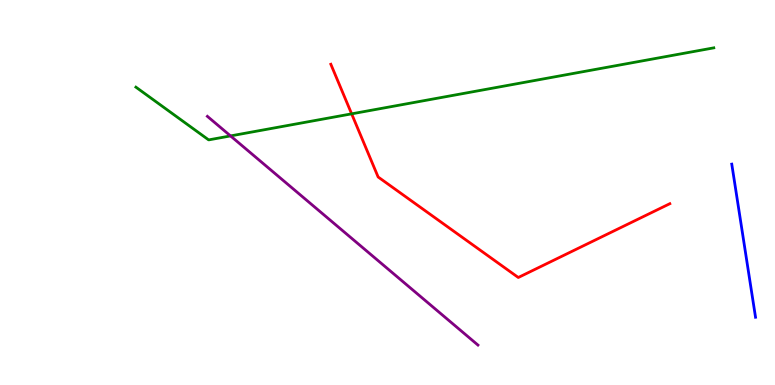[{'lines': ['blue', 'red'], 'intersections': []}, {'lines': ['green', 'red'], 'intersections': [{'x': 4.54, 'y': 7.04}]}, {'lines': ['purple', 'red'], 'intersections': []}, {'lines': ['blue', 'green'], 'intersections': []}, {'lines': ['blue', 'purple'], 'intersections': []}, {'lines': ['green', 'purple'], 'intersections': [{'x': 2.97, 'y': 6.47}]}]